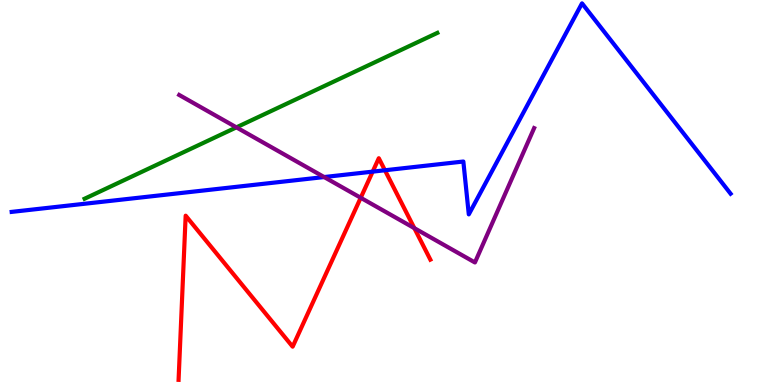[{'lines': ['blue', 'red'], 'intersections': [{'x': 4.81, 'y': 5.54}, {'x': 4.97, 'y': 5.58}]}, {'lines': ['green', 'red'], 'intersections': []}, {'lines': ['purple', 'red'], 'intersections': [{'x': 4.65, 'y': 4.86}, {'x': 5.35, 'y': 4.07}]}, {'lines': ['blue', 'green'], 'intersections': []}, {'lines': ['blue', 'purple'], 'intersections': [{'x': 4.18, 'y': 5.4}]}, {'lines': ['green', 'purple'], 'intersections': [{'x': 3.05, 'y': 6.69}]}]